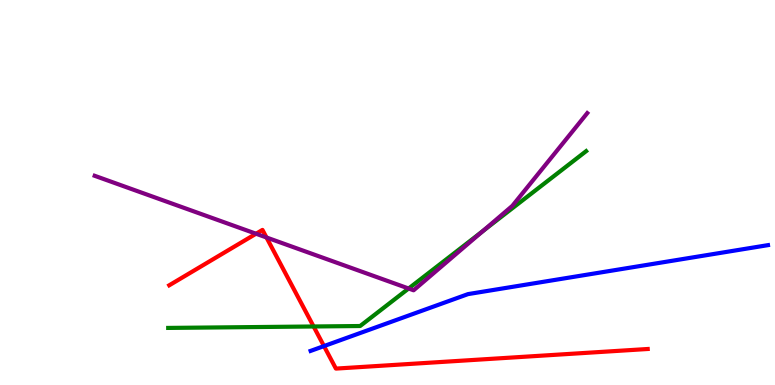[{'lines': ['blue', 'red'], 'intersections': [{'x': 4.18, 'y': 1.01}]}, {'lines': ['green', 'red'], 'intersections': [{'x': 4.05, 'y': 1.52}]}, {'lines': ['purple', 'red'], 'intersections': [{'x': 3.3, 'y': 3.93}, {'x': 3.44, 'y': 3.83}]}, {'lines': ['blue', 'green'], 'intersections': []}, {'lines': ['blue', 'purple'], 'intersections': []}, {'lines': ['green', 'purple'], 'intersections': [{'x': 5.27, 'y': 2.51}, {'x': 6.23, 'y': 4.0}]}]